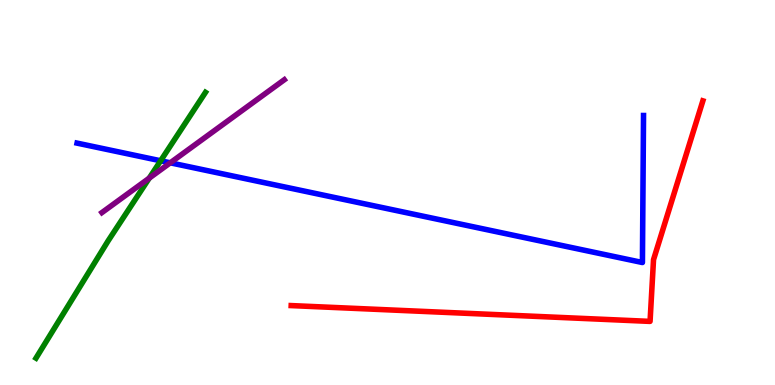[{'lines': ['blue', 'red'], 'intersections': []}, {'lines': ['green', 'red'], 'intersections': []}, {'lines': ['purple', 'red'], 'intersections': []}, {'lines': ['blue', 'green'], 'intersections': [{'x': 2.07, 'y': 5.82}]}, {'lines': ['blue', 'purple'], 'intersections': [{'x': 2.2, 'y': 5.77}]}, {'lines': ['green', 'purple'], 'intersections': [{'x': 1.93, 'y': 5.37}]}]